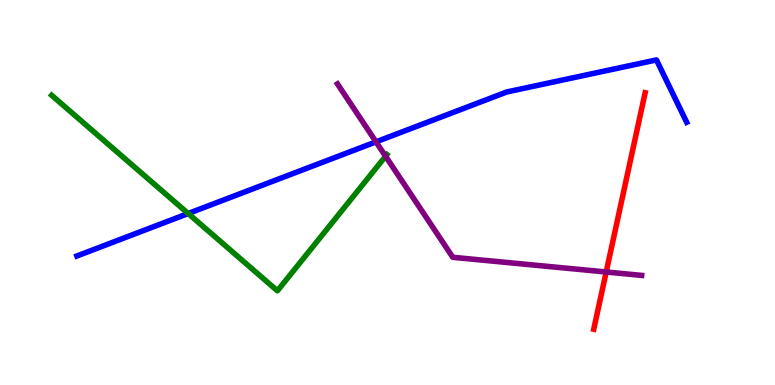[{'lines': ['blue', 'red'], 'intersections': []}, {'lines': ['green', 'red'], 'intersections': []}, {'lines': ['purple', 'red'], 'intersections': [{'x': 7.82, 'y': 2.94}]}, {'lines': ['blue', 'green'], 'intersections': [{'x': 2.43, 'y': 4.45}]}, {'lines': ['blue', 'purple'], 'intersections': [{'x': 4.85, 'y': 6.32}]}, {'lines': ['green', 'purple'], 'intersections': [{'x': 4.98, 'y': 5.94}]}]